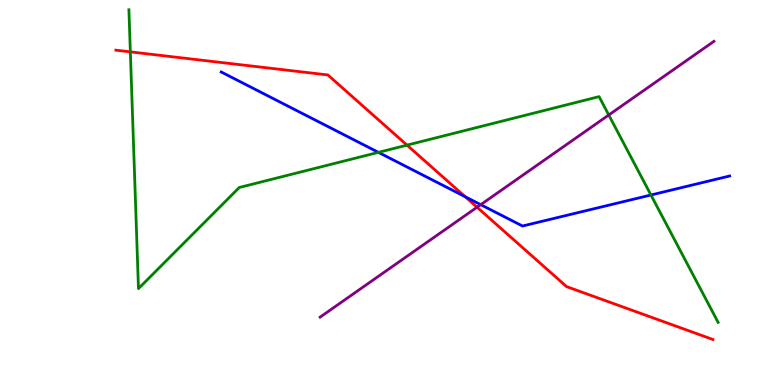[{'lines': ['blue', 'red'], 'intersections': [{'x': 6.0, 'y': 4.89}]}, {'lines': ['green', 'red'], 'intersections': [{'x': 1.68, 'y': 8.65}, {'x': 5.25, 'y': 6.23}]}, {'lines': ['purple', 'red'], 'intersections': [{'x': 6.16, 'y': 4.62}]}, {'lines': ['blue', 'green'], 'intersections': [{'x': 4.88, 'y': 6.04}, {'x': 8.4, 'y': 4.94}]}, {'lines': ['blue', 'purple'], 'intersections': [{'x': 6.2, 'y': 4.68}]}, {'lines': ['green', 'purple'], 'intersections': [{'x': 7.85, 'y': 7.01}]}]